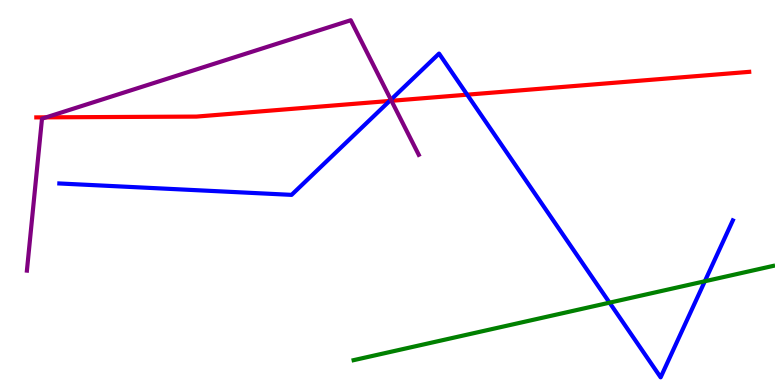[{'lines': ['blue', 'red'], 'intersections': [{'x': 5.03, 'y': 7.38}, {'x': 6.03, 'y': 7.54}]}, {'lines': ['green', 'red'], 'intersections': []}, {'lines': ['purple', 'red'], 'intersections': [{'x': 0.596, 'y': 6.95}, {'x': 5.05, 'y': 7.38}]}, {'lines': ['blue', 'green'], 'intersections': [{'x': 7.87, 'y': 2.14}, {'x': 9.09, 'y': 2.69}]}, {'lines': ['blue', 'purple'], 'intersections': [{'x': 5.04, 'y': 7.41}]}, {'lines': ['green', 'purple'], 'intersections': []}]